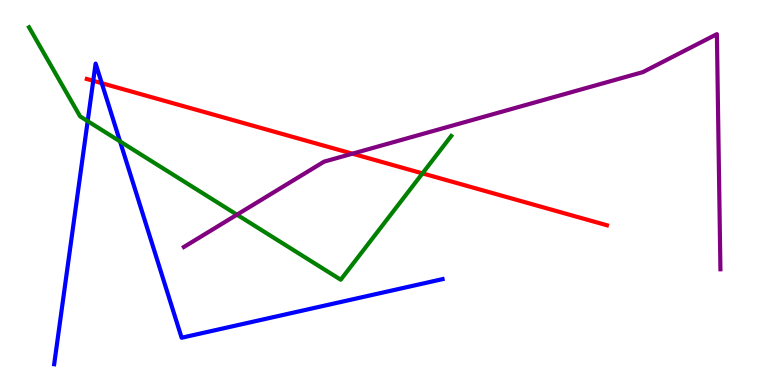[{'lines': ['blue', 'red'], 'intersections': [{'x': 1.2, 'y': 7.9}, {'x': 1.31, 'y': 7.84}]}, {'lines': ['green', 'red'], 'intersections': [{'x': 5.45, 'y': 5.5}]}, {'lines': ['purple', 'red'], 'intersections': [{'x': 4.55, 'y': 6.01}]}, {'lines': ['blue', 'green'], 'intersections': [{'x': 1.13, 'y': 6.85}, {'x': 1.55, 'y': 6.33}]}, {'lines': ['blue', 'purple'], 'intersections': []}, {'lines': ['green', 'purple'], 'intersections': [{'x': 3.06, 'y': 4.42}]}]